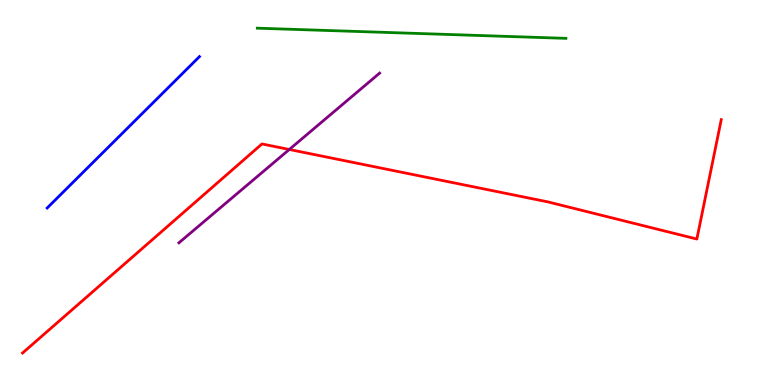[{'lines': ['blue', 'red'], 'intersections': []}, {'lines': ['green', 'red'], 'intersections': []}, {'lines': ['purple', 'red'], 'intersections': [{'x': 3.73, 'y': 6.12}]}, {'lines': ['blue', 'green'], 'intersections': []}, {'lines': ['blue', 'purple'], 'intersections': []}, {'lines': ['green', 'purple'], 'intersections': []}]